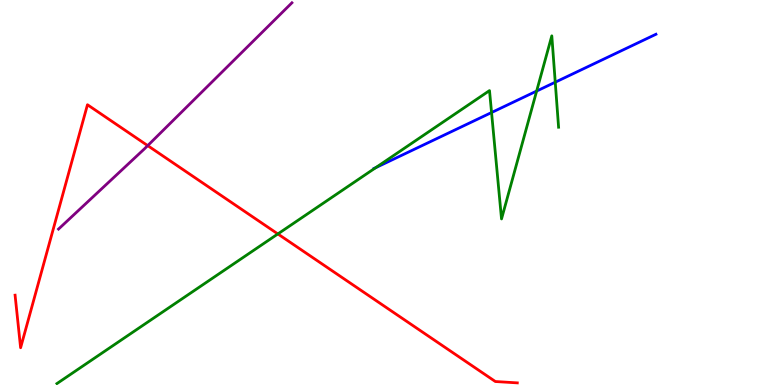[{'lines': ['blue', 'red'], 'intersections': []}, {'lines': ['green', 'red'], 'intersections': [{'x': 3.59, 'y': 3.92}]}, {'lines': ['purple', 'red'], 'intersections': [{'x': 1.91, 'y': 6.22}]}, {'lines': ['blue', 'green'], 'intersections': [{'x': 4.85, 'y': 5.65}, {'x': 6.34, 'y': 7.08}, {'x': 6.92, 'y': 7.63}, {'x': 7.16, 'y': 7.86}]}, {'lines': ['blue', 'purple'], 'intersections': []}, {'lines': ['green', 'purple'], 'intersections': []}]